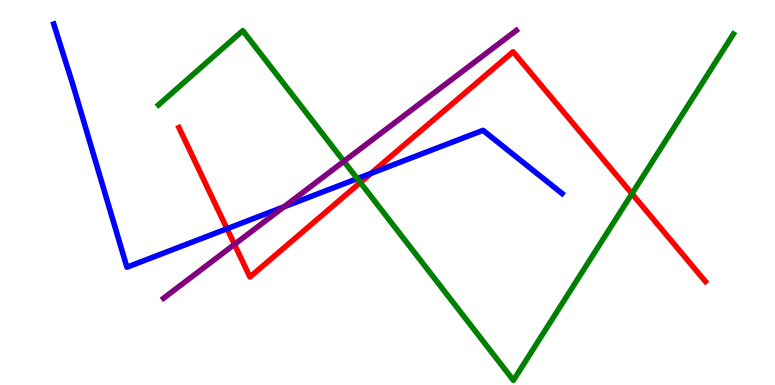[{'lines': ['blue', 'red'], 'intersections': [{'x': 2.93, 'y': 4.06}, {'x': 4.79, 'y': 5.5}]}, {'lines': ['green', 'red'], 'intersections': [{'x': 4.65, 'y': 5.26}, {'x': 8.15, 'y': 4.97}]}, {'lines': ['purple', 'red'], 'intersections': [{'x': 3.03, 'y': 3.65}]}, {'lines': ['blue', 'green'], 'intersections': [{'x': 4.61, 'y': 5.36}]}, {'lines': ['blue', 'purple'], 'intersections': [{'x': 3.66, 'y': 4.63}]}, {'lines': ['green', 'purple'], 'intersections': [{'x': 4.44, 'y': 5.81}]}]